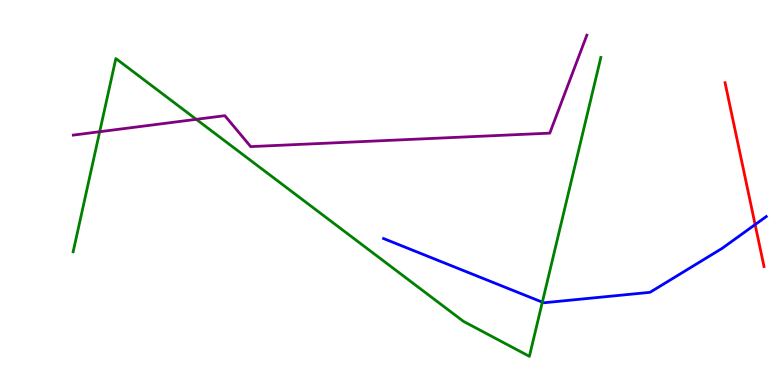[{'lines': ['blue', 'red'], 'intersections': [{'x': 9.74, 'y': 4.17}]}, {'lines': ['green', 'red'], 'intersections': []}, {'lines': ['purple', 'red'], 'intersections': []}, {'lines': ['blue', 'green'], 'intersections': [{'x': 7.0, 'y': 2.15}]}, {'lines': ['blue', 'purple'], 'intersections': []}, {'lines': ['green', 'purple'], 'intersections': [{'x': 1.29, 'y': 6.58}, {'x': 2.53, 'y': 6.9}]}]